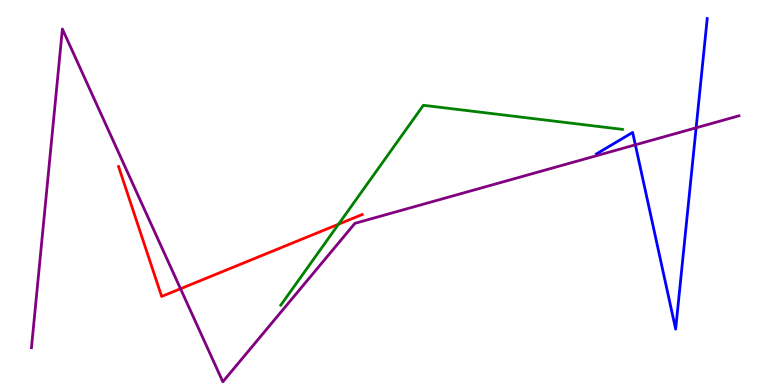[{'lines': ['blue', 'red'], 'intersections': []}, {'lines': ['green', 'red'], 'intersections': [{'x': 4.37, 'y': 4.18}]}, {'lines': ['purple', 'red'], 'intersections': [{'x': 2.33, 'y': 2.5}]}, {'lines': ['blue', 'green'], 'intersections': []}, {'lines': ['blue', 'purple'], 'intersections': [{'x': 8.2, 'y': 6.24}, {'x': 8.98, 'y': 6.68}]}, {'lines': ['green', 'purple'], 'intersections': []}]